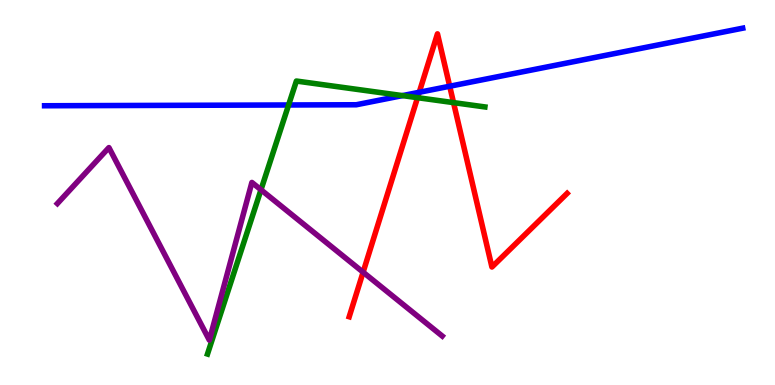[{'lines': ['blue', 'red'], 'intersections': [{'x': 5.41, 'y': 7.6}, {'x': 5.8, 'y': 7.76}]}, {'lines': ['green', 'red'], 'intersections': [{'x': 5.39, 'y': 7.46}, {'x': 5.85, 'y': 7.33}]}, {'lines': ['purple', 'red'], 'intersections': [{'x': 4.69, 'y': 2.93}]}, {'lines': ['blue', 'green'], 'intersections': [{'x': 3.72, 'y': 7.27}, {'x': 5.19, 'y': 7.52}]}, {'lines': ['blue', 'purple'], 'intersections': []}, {'lines': ['green', 'purple'], 'intersections': [{'x': 3.37, 'y': 5.07}]}]